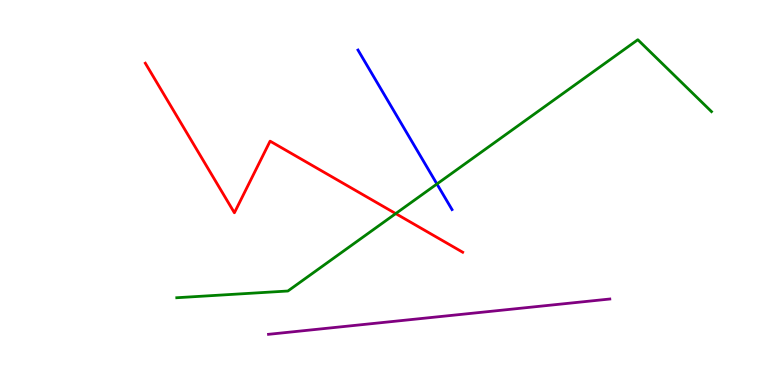[{'lines': ['blue', 'red'], 'intersections': []}, {'lines': ['green', 'red'], 'intersections': [{'x': 5.11, 'y': 4.45}]}, {'lines': ['purple', 'red'], 'intersections': []}, {'lines': ['blue', 'green'], 'intersections': [{'x': 5.64, 'y': 5.22}]}, {'lines': ['blue', 'purple'], 'intersections': []}, {'lines': ['green', 'purple'], 'intersections': []}]